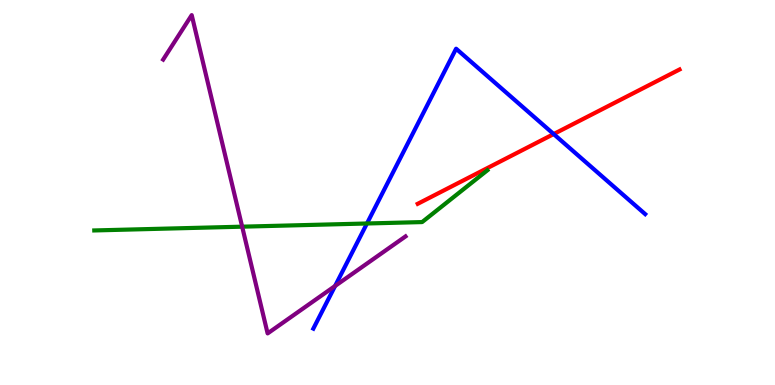[{'lines': ['blue', 'red'], 'intersections': [{'x': 7.14, 'y': 6.52}]}, {'lines': ['green', 'red'], 'intersections': []}, {'lines': ['purple', 'red'], 'intersections': []}, {'lines': ['blue', 'green'], 'intersections': [{'x': 4.73, 'y': 4.2}]}, {'lines': ['blue', 'purple'], 'intersections': [{'x': 4.32, 'y': 2.57}]}, {'lines': ['green', 'purple'], 'intersections': [{'x': 3.12, 'y': 4.11}]}]